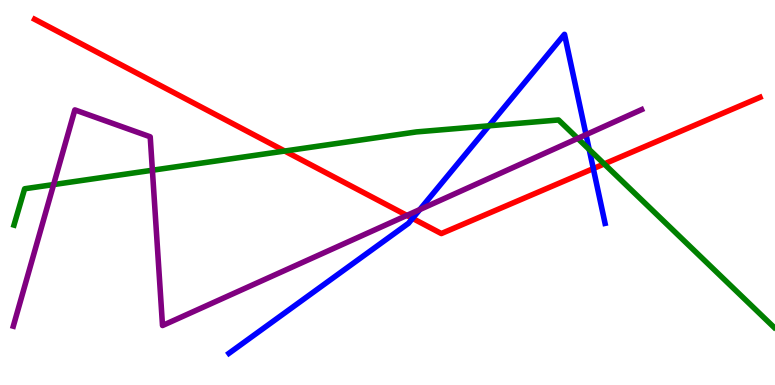[{'lines': ['blue', 'red'], 'intersections': [{'x': 5.32, 'y': 4.33}, {'x': 7.66, 'y': 5.62}]}, {'lines': ['green', 'red'], 'intersections': [{'x': 3.67, 'y': 6.08}, {'x': 7.8, 'y': 5.74}]}, {'lines': ['purple', 'red'], 'intersections': [{'x': 5.25, 'y': 4.41}]}, {'lines': ['blue', 'green'], 'intersections': [{'x': 6.31, 'y': 6.73}, {'x': 7.6, 'y': 6.12}]}, {'lines': ['blue', 'purple'], 'intersections': [{'x': 5.42, 'y': 4.56}, {'x': 7.56, 'y': 6.5}]}, {'lines': ['green', 'purple'], 'intersections': [{'x': 0.692, 'y': 5.21}, {'x': 1.97, 'y': 5.58}, {'x': 7.45, 'y': 6.41}]}]